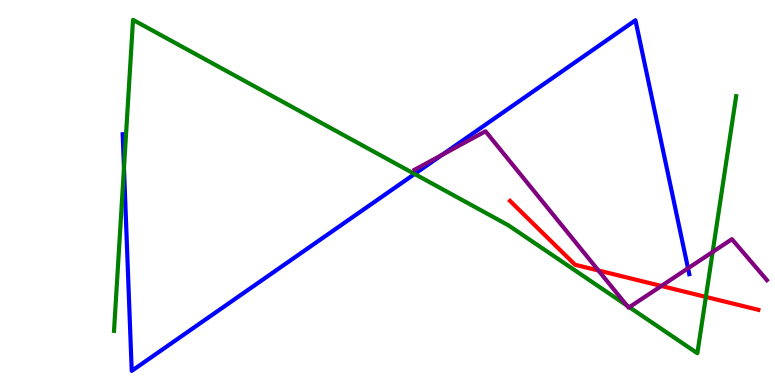[{'lines': ['blue', 'red'], 'intersections': []}, {'lines': ['green', 'red'], 'intersections': [{'x': 9.11, 'y': 2.29}]}, {'lines': ['purple', 'red'], 'intersections': [{'x': 7.72, 'y': 2.97}, {'x': 8.53, 'y': 2.57}]}, {'lines': ['blue', 'green'], 'intersections': [{'x': 1.6, 'y': 5.64}, {'x': 5.35, 'y': 5.48}]}, {'lines': ['blue', 'purple'], 'intersections': [{'x': 5.7, 'y': 5.98}, {'x': 8.88, 'y': 3.03}]}, {'lines': ['green', 'purple'], 'intersections': [{'x': 8.09, 'y': 2.07}, {'x': 8.12, 'y': 2.02}, {'x': 9.2, 'y': 3.46}]}]